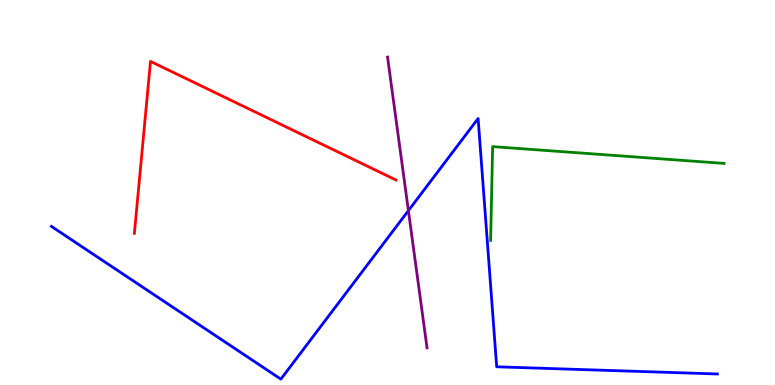[{'lines': ['blue', 'red'], 'intersections': []}, {'lines': ['green', 'red'], 'intersections': []}, {'lines': ['purple', 'red'], 'intersections': []}, {'lines': ['blue', 'green'], 'intersections': []}, {'lines': ['blue', 'purple'], 'intersections': [{'x': 5.27, 'y': 4.53}]}, {'lines': ['green', 'purple'], 'intersections': []}]